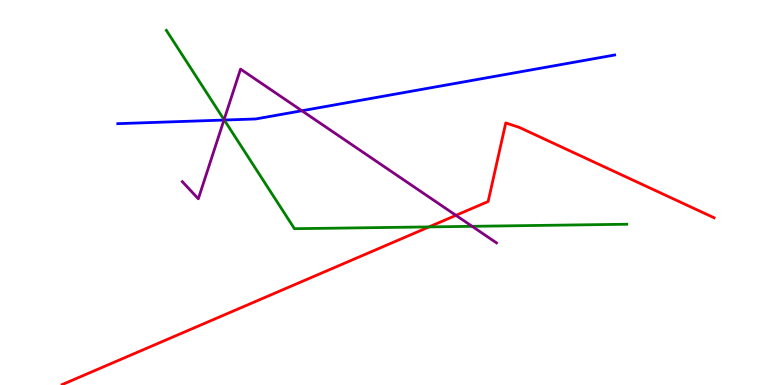[{'lines': ['blue', 'red'], 'intersections': []}, {'lines': ['green', 'red'], 'intersections': [{'x': 5.54, 'y': 4.11}]}, {'lines': ['purple', 'red'], 'intersections': [{'x': 5.88, 'y': 4.41}]}, {'lines': ['blue', 'green'], 'intersections': [{'x': 2.89, 'y': 6.88}]}, {'lines': ['blue', 'purple'], 'intersections': [{'x': 2.89, 'y': 6.88}, {'x': 3.9, 'y': 7.12}]}, {'lines': ['green', 'purple'], 'intersections': [{'x': 2.89, 'y': 6.89}, {'x': 6.09, 'y': 4.12}]}]